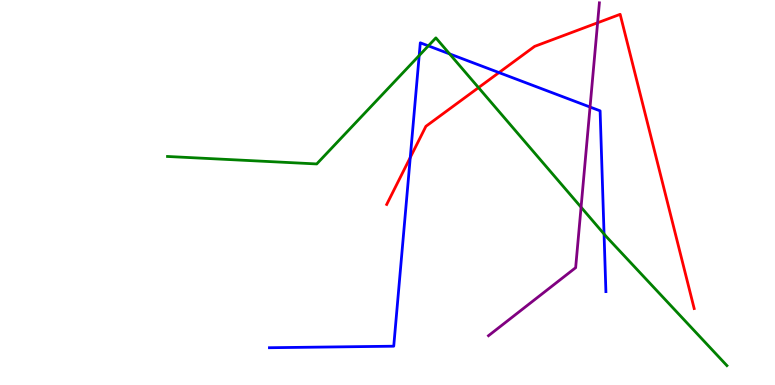[{'lines': ['blue', 'red'], 'intersections': [{'x': 5.29, 'y': 5.91}, {'x': 6.44, 'y': 8.11}]}, {'lines': ['green', 'red'], 'intersections': [{'x': 6.17, 'y': 7.72}]}, {'lines': ['purple', 'red'], 'intersections': [{'x': 7.71, 'y': 9.41}]}, {'lines': ['blue', 'green'], 'intersections': [{'x': 5.41, 'y': 8.56}, {'x': 5.53, 'y': 8.81}, {'x': 5.8, 'y': 8.6}, {'x': 7.79, 'y': 3.92}]}, {'lines': ['blue', 'purple'], 'intersections': [{'x': 7.61, 'y': 7.22}]}, {'lines': ['green', 'purple'], 'intersections': [{'x': 7.5, 'y': 4.62}]}]